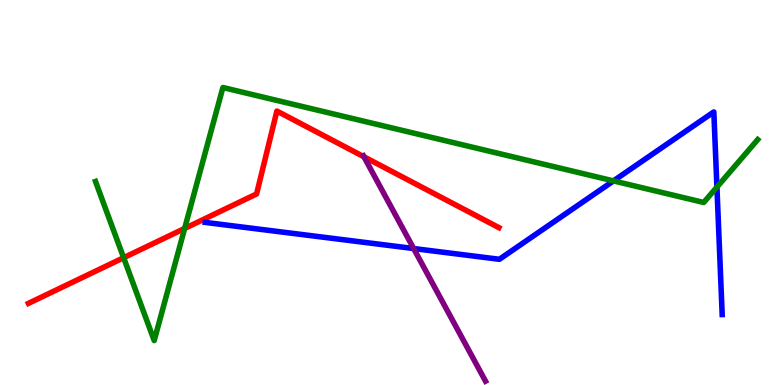[{'lines': ['blue', 'red'], 'intersections': []}, {'lines': ['green', 'red'], 'intersections': [{'x': 1.6, 'y': 3.31}, {'x': 2.38, 'y': 4.07}]}, {'lines': ['purple', 'red'], 'intersections': [{'x': 4.7, 'y': 5.93}]}, {'lines': ['blue', 'green'], 'intersections': [{'x': 7.92, 'y': 5.3}, {'x': 9.25, 'y': 5.14}]}, {'lines': ['blue', 'purple'], 'intersections': [{'x': 5.34, 'y': 3.54}]}, {'lines': ['green', 'purple'], 'intersections': []}]